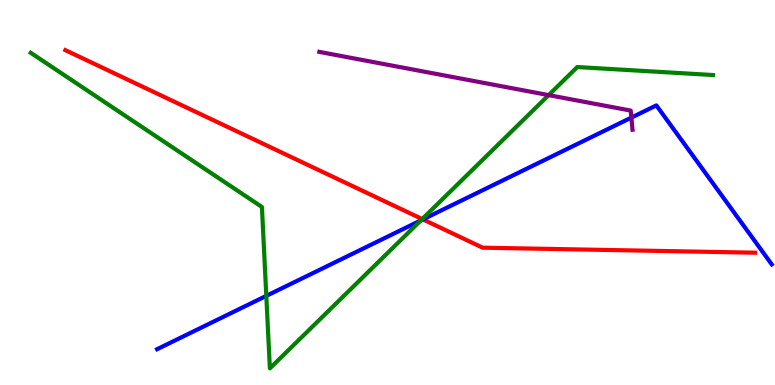[{'lines': ['blue', 'red'], 'intersections': [{'x': 5.46, 'y': 4.3}]}, {'lines': ['green', 'red'], 'intersections': [{'x': 5.45, 'y': 4.31}]}, {'lines': ['purple', 'red'], 'intersections': []}, {'lines': ['blue', 'green'], 'intersections': [{'x': 3.44, 'y': 2.32}, {'x': 5.43, 'y': 4.27}]}, {'lines': ['blue', 'purple'], 'intersections': [{'x': 8.15, 'y': 6.95}]}, {'lines': ['green', 'purple'], 'intersections': [{'x': 7.08, 'y': 7.53}]}]